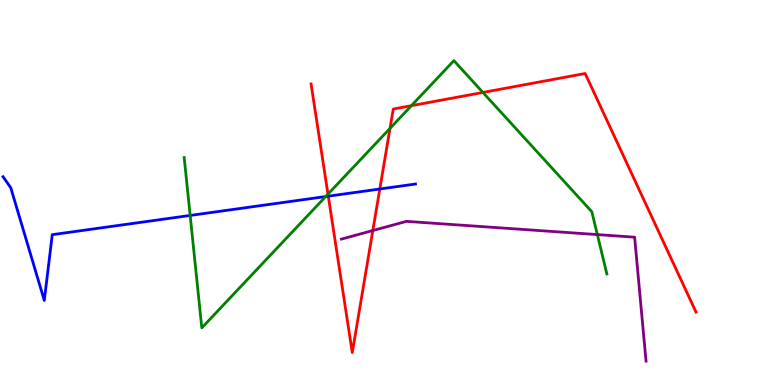[{'lines': ['blue', 'red'], 'intersections': [{'x': 4.24, 'y': 4.9}, {'x': 4.9, 'y': 5.09}]}, {'lines': ['green', 'red'], 'intersections': [{'x': 4.23, 'y': 4.96}, {'x': 5.03, 'y': 6.67}, {'x': 5.31, 'y': 7.25}, {'x': 6.23, 'y': 7.6}]}, {'lines': ['purple', 'red'], 'intersections': [{'x': 4.81, 'y': 4.01}]}, {'lines': ['blue', 'green'], 'intersections': [{'x': 2.45, 'y': 4.4}, {'x': 4.2, 'y': 4.89}]}, {'lines': ['blue', 'purple'], 'intersections': []}, {'lines': ['green', 'purple'], 'intersections': [{'x': 7.71, 'y': 3.91}]}]